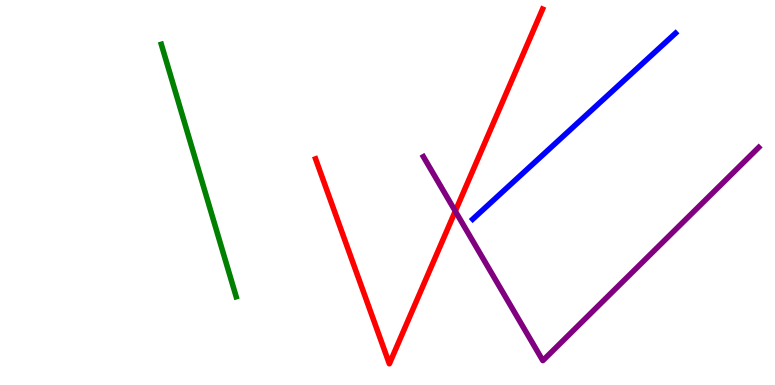[{'lines': ['blue', 'red'], 'intersections': []}, {'lines': ['green', 'red'], 'intersections': []}, {'lines': ['purple', 'red'], 'intersections': [{'x': 5.87, 'y': 4.52}]}, {'lines': ['blue', 'green'], 'intersections': []}, {'lines': ['blue', 'purple'], 'intersections': []}, {'lines': ['green', 'purple'], 'intersections': []}]